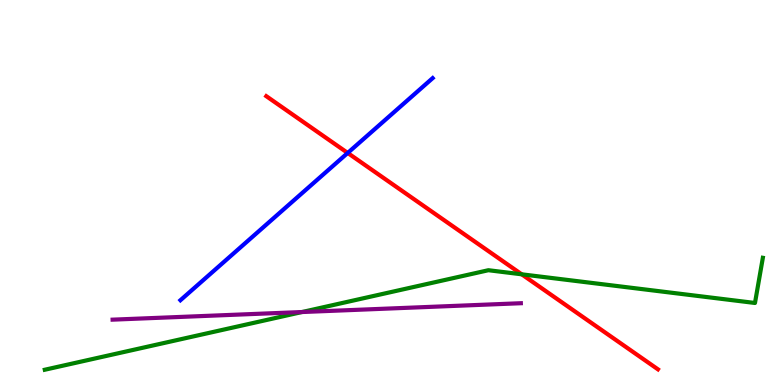[{'lines': ['blue', 'red'], 'intersections': [{'x': 4.49, 'y': 6.03}]}, {'lines': ['green', 'red'], 'intersections': [{'x': 6.73, 'y': 2.88}]}, {'lines': ['purple', 'red'], 'intersections': []}, {'lines': ['blue', 'green'], 'intersections': []}, {'lines': ['blue', 'purple'], 'intersections': []}, {'lines': ['green', 'purple'], 'intersections': [{'x': 3.9, 'y': 1.9}]}]